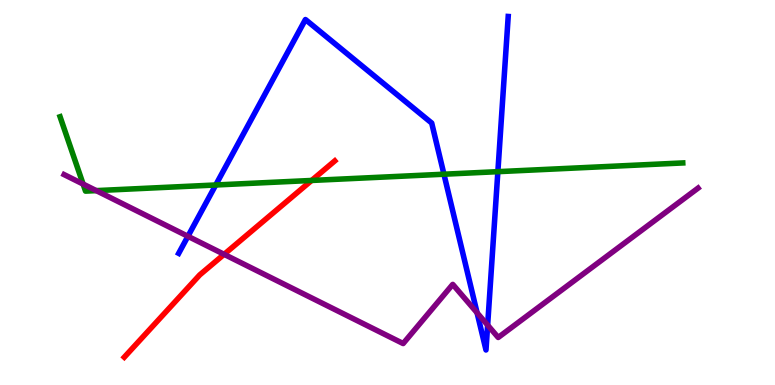[{'lines': ['blue', 'red'], 'intersections': []}, {'lines': ['green', 'red'], 'intersections': [{'x': 4.02, 'y': 5.31}]}, {'lines': ['purple', 'red'], 'intersections': [{'x': 2.89, 'y': 3.39}]}, {'lines': ['blue', 'green'], 'intersections': [{'x': 2.78, 'y': 5.2}, {'x': 5.73, 'y': 5.47}, {'x': 6.42, 'y': 5.54}]}, {'lines': ['blue', 'purple'], 'intersections': [{'x': 2.42, 'y': 3.86}, {'x': 6.16, 'y': 1.88}, {'x': 6.29, 'y': 1.56}]}, {'lines': ['green', 'purple'], 'intersections': [{'x': 1.07, 'y': 5.22}, {'x': 1.24, 'y': 5.05}]}]